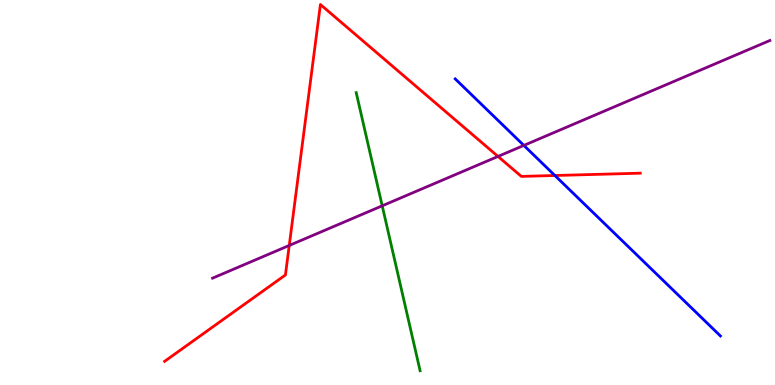[{'lines': ['blue', 'red'], 'intersections': [{'x': 7.16, 'y': 5.44}]}, {'lines': ['green', 'red'], 'intersections': []}, {'lines': ['purple', 'red'], 'intersections': [{'x': 3.73, 'y': 3.62}, {'x': 6.43, 'y': 5.94}]}, {'lines': ['blue', 'green'], 'intersections': []}, {'lines': ['blue', 'purple'], 'intersections': [{'x': 6.76, 'y': 6.22}]}, {'lines': ['green', 'purple'], 'intersections': [{'x': 4.93, 'y': 4.65}]}]